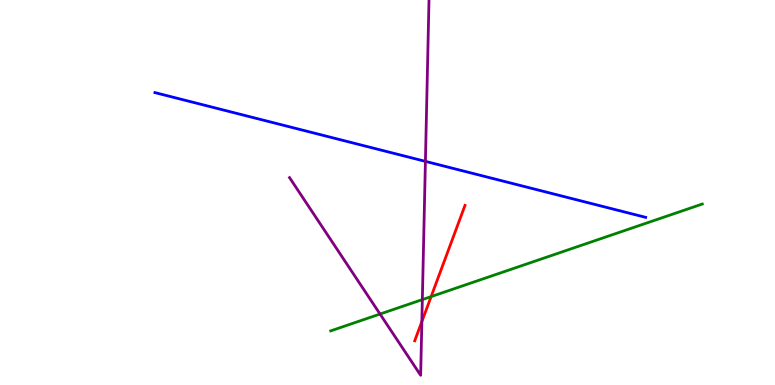[{'lines': ['blue', 'red'], 'intersections': []}, {'lines': ['green', 'red'], 'intersections': [{'x': 5.56, 'y': 2.3}]}, {'lines': ['purple', 'red'], 'intersections': [{'x': 5.44, 'y': 1.65}]}, {'lines': ['blue', 'green'], 'intersections': []}, {'lines': ['blue', 'purple'], 'intersections': [{'x': 5.49, 'y': 5.81}]}, {'lines': ['green', 'purple'], 'intersections': [{'x': 4.9, 'y': 1.84}, {'x': 5.45, 'y': 2.22}]}]